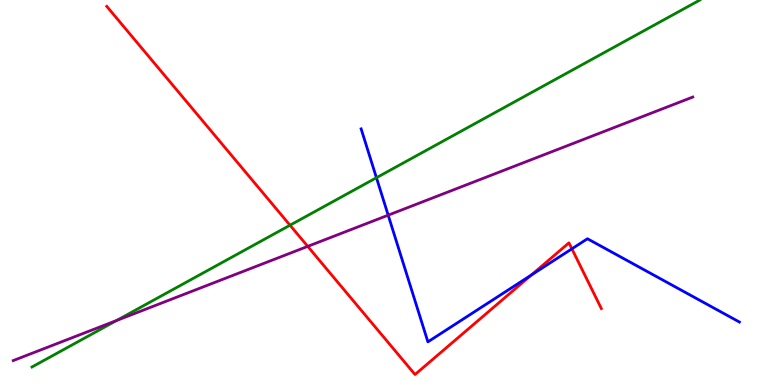[{'lines': ['blue', 'red'], 'intersections': [{'x': 6.86, 'y': 2.86}, {'x': 7.38, 'y': 3.54}]}, {'lines': ['green', 'red'], 'intersections': [{'x': 3.74, 'y': 4.15}]}, {'lines': ['purple', 'red'], 'intersections': [{'x': 3.97, 'y': 3.6}]}, {'lines': ['blue', 'green'], 'intersections': [{'x': 4.86, 'y': 5.38}]}, {'lines': ['blue', 'purple'], 'intersections': [{'x': 5.01, 'y': 4.41}]}, {'lines': ['green', 'purple'], 'intersections': [{'x': 1.51, 'y': 1.68}]}]